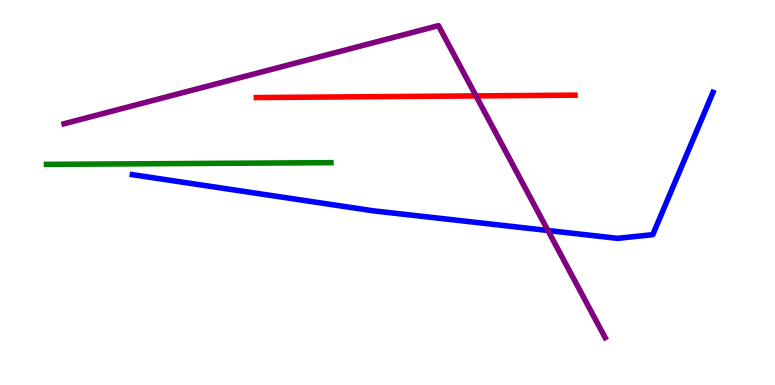[{'lines': ['blue', 'red'], 'intersections': []}, {'lines': ['green', 'red'], 'intersections': []}, {'lines': ['purple', 'red'], 'intersections': [{'x': 6.14, 'y': 7.51}]}, {'lines': ['blue', 'green'], 'intersections': []}, {'lines': ['blue', 'purple'], 'intersections': [{'x': 7.07, 'y': 4.01}]}, {'lines': ['green', 'purple'], 'intersections': []}]